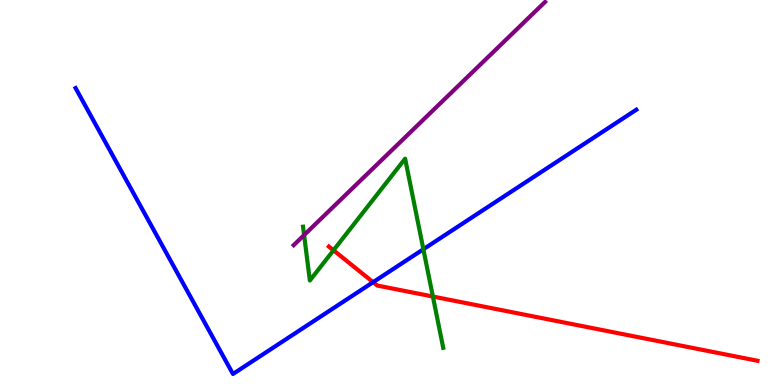[{'lines': ['blue', 'red'], 'intersections': [{'x': 4.81, 'y': 2.67}]}, {'lines': ['green', 'red'], 'intersections': [{'x': 4.3, 'y': 3.5}, {'x': 5.59, 'y': 2.3}]}, {'lines': ['purple', 'red'], 'intersections': []}, {'lines': ['blue', 'green'], 'intersections': [{'x': 5.46, 'y': 3.53}]}, {'lines': ['blue', 'purple'], 'intersections': []}, {'lines': ['green', 'purple'], 'intersections': [{'x': 3.92, 'y': 3.89}]}]